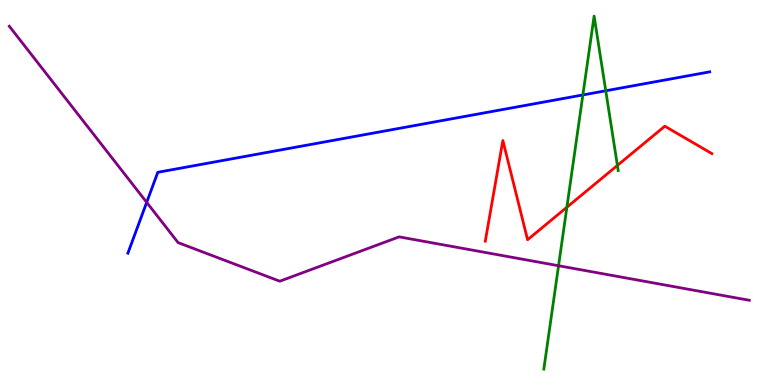[{'lines': ['blue', 'red'], 'intersections': []}, {'lines': ['green', 'red'], 'intersections': [{'x': 7.31, 'y': 4.62}, {'x': 7.97, 'y': 5.7}]}, {'lines': ['purple', 'red'], 'intersections': []}, {'lines': ['blue', 'green'], 'intersections': [{'x': 7.52, 'y': 7.53}, {'x': 7.82, 'y': 7.64}]}, {'lines': ['blue', 'purple'], 'intersections': [{'x': 1.89, 'y': 4.74}]}, {'lines': ['green', 'purple'], 'intersections': [{'x': 7.21, 'y': 3.1}]}]